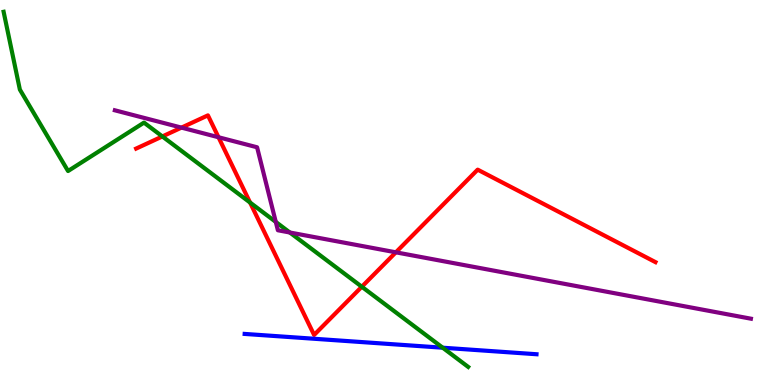[{'lines': ['blue', 'red'], 'intersections': []}, {'lines': ['green', 'red'], 'intersections': [{'x': 2.1, 'y': 6.46}, {'x': 3.23, 'y': 4.74}, {'x': 4.67, 'y': 2.55}]}, {'lines': ['purple', 'red'], 'intersections': [{'x': 2.34, 'y': 6.69}, {'x': 2.82, 'y': 6.44}, {'x': 5.11, 'y': 3.45}]}, {'lines': ['blue', 'green'], 'intersections': [{'x': 5.71, 'y': 0.969}]}, {'lines': ['blue', 'purple'], 'intersections': []}, {'lines': ['green', 'purple'], 'intersections': [{'x': 3.56, 'y': 4.24}, {'x': 3.74, 'y': 3.96}]}]